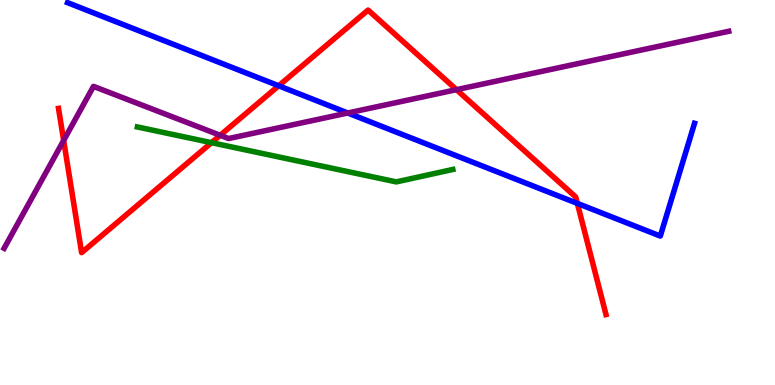[{'lines': ['blue', 'red'], 'intersections': [{'x': 3.6, 'y': 7.77}, {'x': 7.45, 'y': 4.72}]}, {'lines': ['green', 'red'], 'intersections': [{'x': 2.73, 'y': 6.29}]}, {'lines': ['purple', 'red'], 'intersections': [{'x': 0.821, 'y': 6.35}, {'x': 2.84, 'y': 6.49}, {'x': 5.89, 'y': 7.67}]}, {'lines': ['blue', 'green'], 'intersections': []}, {'lines': ['blue', 'purple'], 'intersections': [{'x': 4.49, 'y': 7.07}]}, {'lines': ['green', 'purple'], 'intersections': []}]